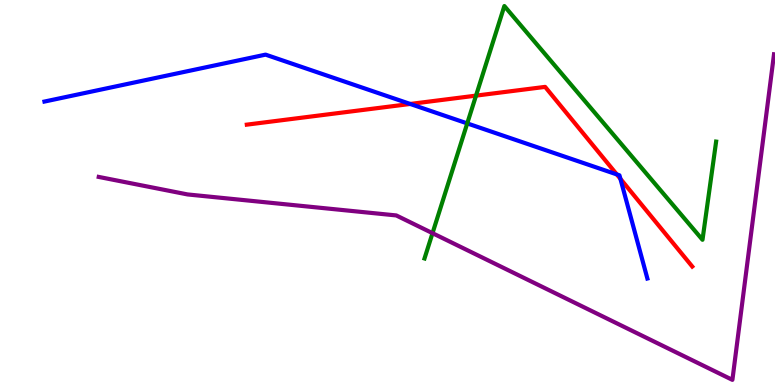[{'lines': ['blue', 'red'], 'intersections': [{'x': 5.29, 'y': 7.3}, {'x': 7.96, 'y': 5.47}, {'x': 8.01, 'y': 5.36}]}, {'lines': ['green', 'red'], 'intersections': [{'x': 6.14, 'y': 7.52}]}, {'lines': ['purple', 'red'], 'intersections': []}, {'lines': ['blue', 'green'], 'intersections': [{'x': 6.03, 'y': 6.79}]}, {'lines': ['blue', 'purple'], 'intersections': []}, {'lines': ['green', 'purple'], 'intersections': [{'x': 5.58, 'y': 3.94}]}]